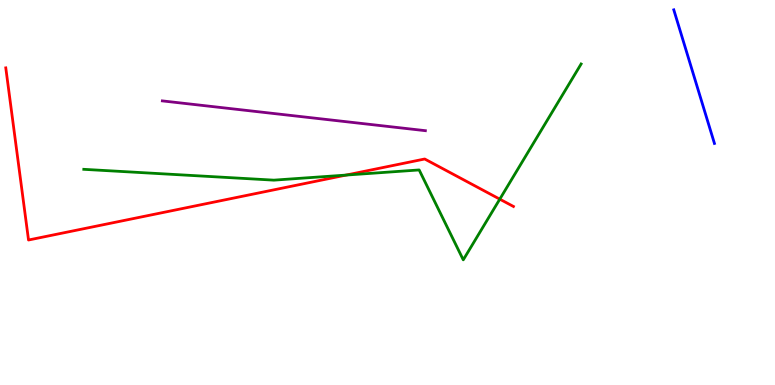[{'lines': ['blue', 'red'], 'intersections': []}, {'lines': ['green', 'red'], 'intersections': [{'x': 4.47, 'y': 5.45}, {'x': 6.45, 'y': 4.83}]}, {'lines': ['purple', 'red'], 'intersections': []}, {'lines': ['blue', 'green'], 'intersections': []}, {'lines': ['blue', 'purple'], 'intersections': []}, {'lines': ['green', 'purple'], 'intersections': []}]